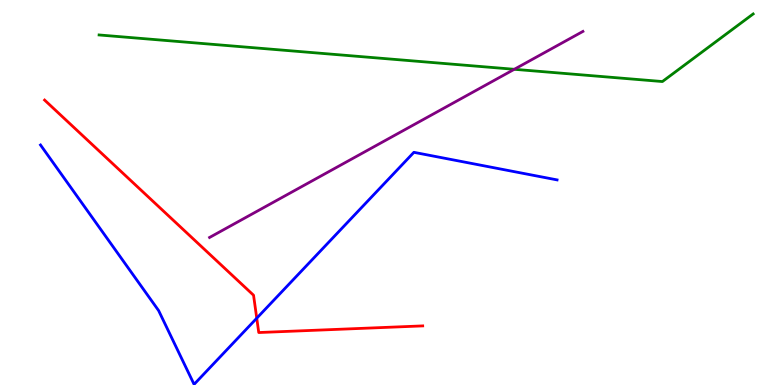[{'lines': ['blue', 'red'], 'intersections': [{'x': 3.31, 'y': 1.74}]}, {'lines': ['green', 'red'], 'intersections': []}, {'lines': ['purple', 'red'], 'intersections': []}, {'lines': ['blue', 'green'], 'intersections': []}, {'lines': ['blue', 'purple'], 'intersections': []}, {'lines': ['green', 'purple'], 'intersections': [{'x': 6.64, 'y': 8.2}]}]